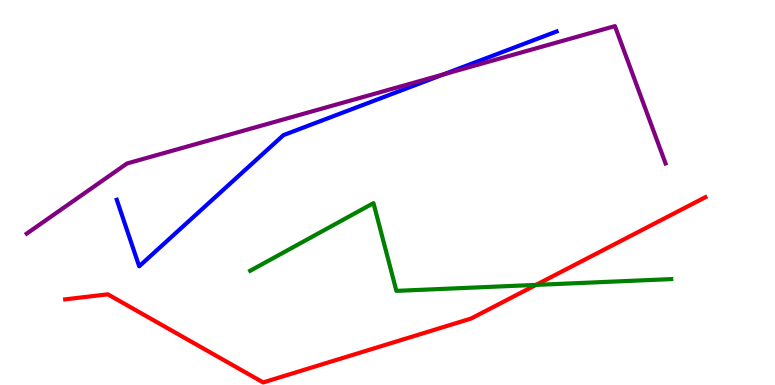[{'lines': ['blue', 'red'], 'intersections': []}, {'lines': ['green', 'red'], 'intersections': [{'x': 6.92, 'y': 2.6}]}, {'lines': ['purple', 'red'], 'intersections': []}, {'lines': ['blue', 'green'], 'intersections': []}, {'lines': ['blue', 'purple'], 'intersections': [{'x': 5.72, 'y': 8.07}]}, {'lines': ['green', 'purple'], 'intersections': []}]